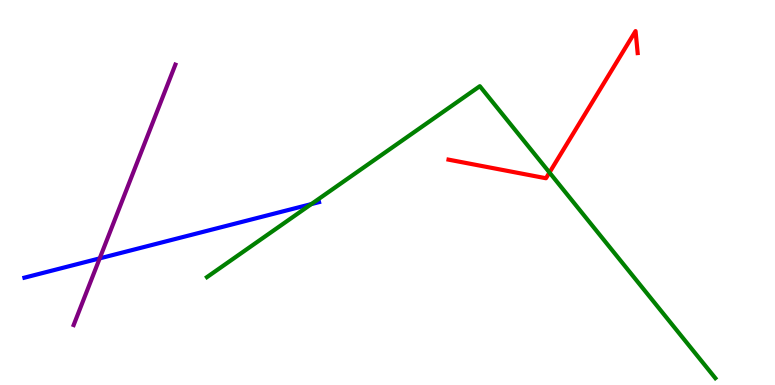[{'lines': ['blue', 'red'], 'intersections': []}, {'lines': ['green', 'red'], 'intersections': [{'x': 7.09, 'y': 5.52}]}, {'lines': ['purple', 'red'], 'intersections': []}, {'lines': ['blue', 'green'], 'intersections': [{'x': 4.02, 'y': 4.7}]}, {'lines': ['blue', 'purple'], 'intersections': [{'x': 1.29, 'y': 3.29}]}, {'lines': ['green', 'purple'], 'intersections': []}]